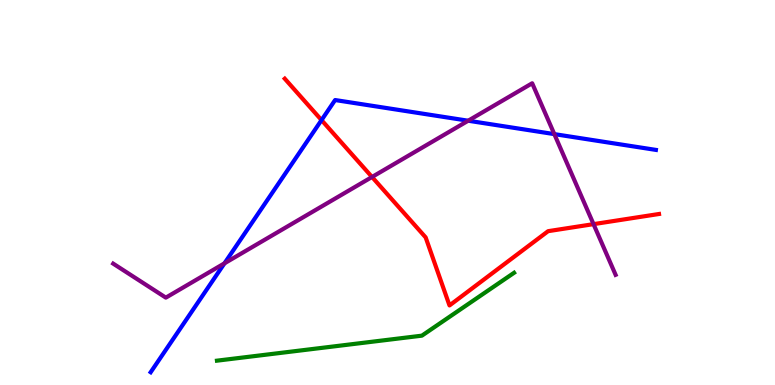[{'lines': ['blue', 'red'], 'intersections': [{'x': 4.15, 'y': 6.88}]}, {'lines': ['green', 'red'], 'intersections': []}, {'lines': ['purple', 'red'], 'intersections': [{'x': 4.8, 'y': 5.4}, {'x': 7.66, 'y': 4.18}]}, {'lines': ['blue', 'green'], 'intersections': []}, {'lines': ['blue', 'purple'], 'intersections': [{'x': 2.9, 'y': 3.16}, {'x': 6.04, 'y': 6.86}, {'x': 7.15, 'y': 6.52}]}, {'lines': ['green', 'purple'], 'intersections': []}]